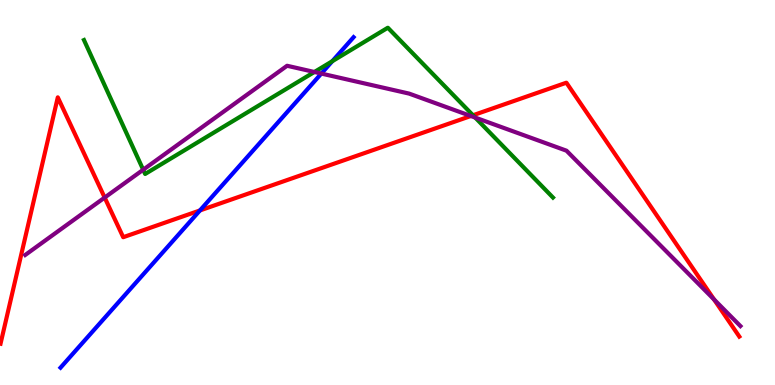[{'lines': ['blue', 'red'], 'intersections': [{'x': 2.58, 'y': 4.53}]}, {'lines': ['green', 'red'], 'intersections': [{'x': 6.1, 'y': 7.01}]}, {'lines': ['purple', 'red'], 'intersections': [{'x': 1.35, 'y': 4.87}, {'x': 6.08, 'y': 6.99}, {'x': 9.21, 'y': 2.22}]}, {'lines': ['blue', 'green'], 'intersections': [{'x': 4.29, 'y': 8.41}]}, {'lines': ['blue', 'purple'], 'intersections': [{'x': 4.15, 'y': 8.09}]}, {'lines': ['green', 'purple'], 'intersections': [{'x': 1.85, 'y': 5.59}, {'x': 4.06, 'y': 8.13}, {'x': 6.13, 'y': 6.95}]}]